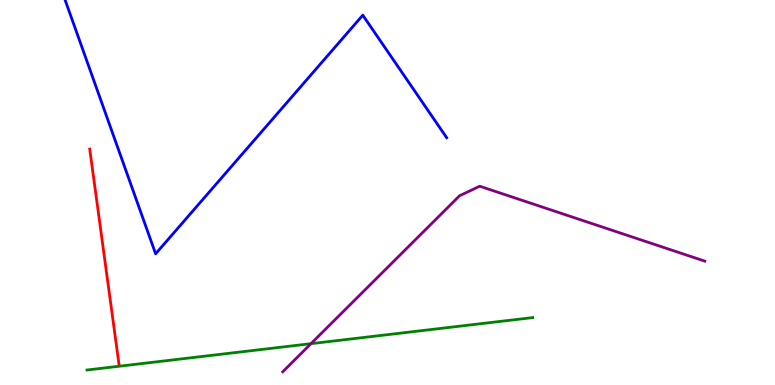[{'lines': ['blue', 'red'], 'intersections': []}, {'lines': ['green', 'red'], 'intersections': []}, {'lines': ['purple', 'red'], 'intersections': []}, {'lines': ['blue', 'green'], 'intersections': []}, {'lines': ['blue', 'purple'], 'intersections': []}, {'lines': ['green', 'purple'], 'intersections': [{'x': 4.01, 'y': 1.07}]}]